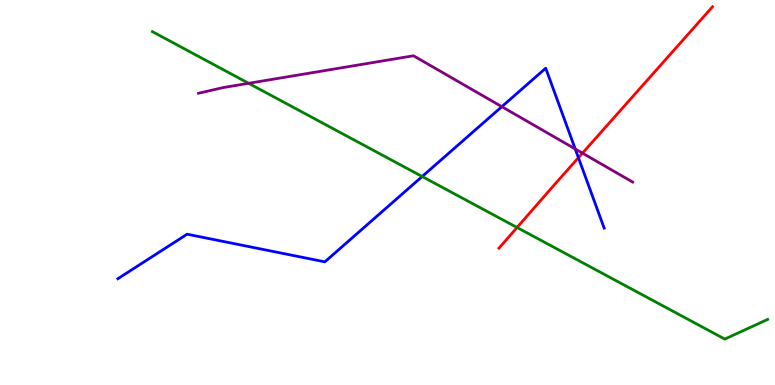[{'lines': ['blue', 'red'], 'intersections': [{'x': 7.46, 'y': 5.9}]}, {'lines': ['green', 'red'], 'intersections': [{'x': 6.67, 'y': 4.09}]}, {'lines': ['purple', 'red'], 'intersections': [{'x': 7.52, 'y': 6.02}]}, {'lines': ['blue', 'green'], 'intersections': [{'x': 5.45, 'y': 5.42}]}, {'lines': ['blue', 'purple'], 'intersections': [{'x': 6.48, 'y': 7.23}, {'x': 7.42, 'y': 6.13}]}, {'lines': ['green', 'purple'], 'intersections': [{'x': 3.21, 'y': 7.84}]}]